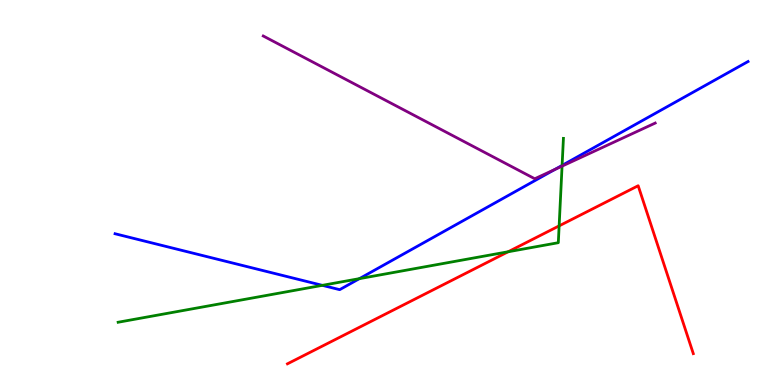[{'lines': ['blue', 'red'], 'intersections': []}, {'lines': ['green', 'red'], 'intersections': [{'x': 6.56, 'y': 3.46}, {'x': 7.21, 'y': 4.13}]}, {'lines': ['purple', 'red'], 'intersections': []}, {'lines': ['blue', 'green'], 'intersections': [{'x': 4.16, 'y': 2.59}, {'x': 4.64, 'y': 2.76}, {'x': 7.25, 'y': 5.7}]}, {'lines': ['blue', 'purple'], 'intersections': [{'x': 7.16, 'y': 5.6}]}, {'lines': ['green', 'purple'], 'intersections': [{'x': 7.25, 'y': 5.68}]}]